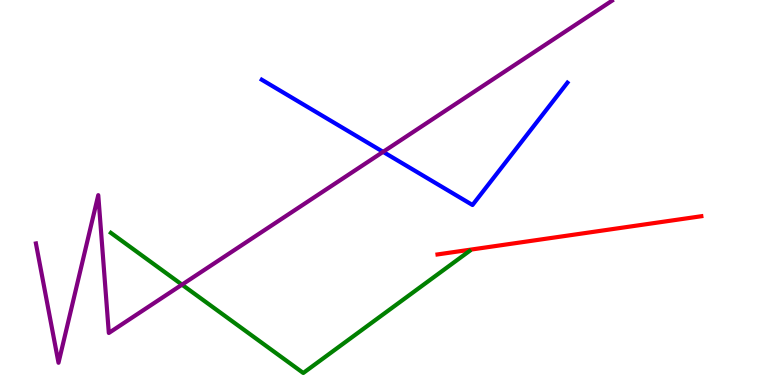[{'lines': ['blue', 'red'], 'intersections': []}, {'lines': ['green', 'red'], 'intersections': []}, {'lines': ['purple', 'red'], 'intersections': []}, {'lines': ['blue', 'green'], 'intersections': []}, {'lines': ['blue', 'purple'], 'intersections': [{'x': 4.94, 'y': 6.06}]}, {'lines': ['green', 'purple'], 'intersections': [{'x': 2.35, 'y': 2.61}]}]